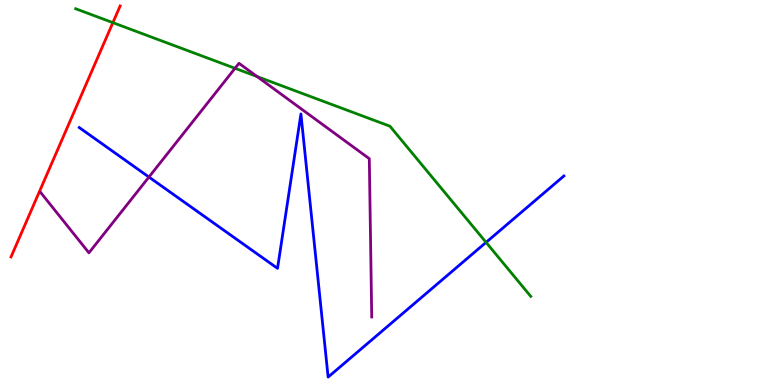[{'lines': ['blue', 'red'], 'intersections': []}, {'lines': ['green', 'red'], 'intersections': [{'x': 1.46, 'y': 9.41}]}, {'lines': ['purple', 'red'], 'intersections': []}, {'lines': ['blue', 'green'], 'intersections': [{'x': 6.27, 'y': 3.7}]}, {'lines': ['blue', 'purple'], 'intersections': [{'x': 1.92, 'y': 5.4}]}, {'lines': ['green', 'purple'], 'intersections': [{'x': 3.03, 'y': 8.23}, {'x': 3.32, 'y': 8.01}]}]